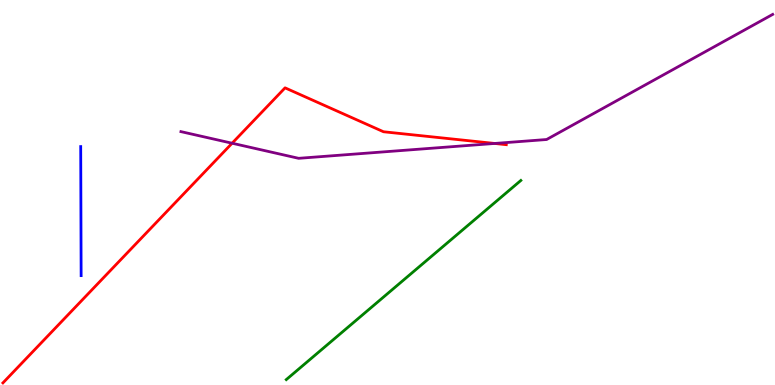[{'lines': ['blue', 'red'], 'intersections': []}, {'lines': ['green', 'red'], 'intersections': []}, {'lines': ['purple', 'red'], 'intersections': [{'x': 2.99, 'y': 6.28}, {'x': 6.38, 'y': 6.27}]}, {'lines': ['blue', 'green'], 'intersections': []}, {'lines': ['blue', 'purple'], 'intersections': []}, {'lines': ['green', 'purple'], 'intersections': []}]